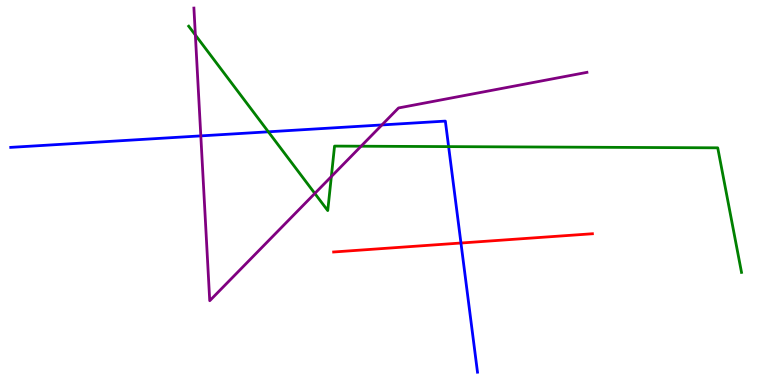[{'lines': ['blue', 'red'], 'intersections': [{'x': 5.95, 'y': 3.69}]}, {'lines': ['green', 'red'], 'intersections': []}, {'lines': ['purple', 'red'], 'intersections': []}, {'lines': ['blue', 'green'], 'intersections': [{'x': 3.46, 'y': 6.58}, {'x': 5.79, 'y': 6.19}]}, {'lines': ['blue', 'purple'], 'intersections': [{'x': 2.59, 'y': 6.47}, {'x': 4.93, 'y': 6.75}]}, {'lines': ['green', 'purple'], 'intersections': [{'x': 2.52, 'y': 9.09}, {'x': 4.06, 'y': 4.98}, {'x': 4.28, 'y': 5.41}, {'x': 4.66, 'y': 6.2}]}]